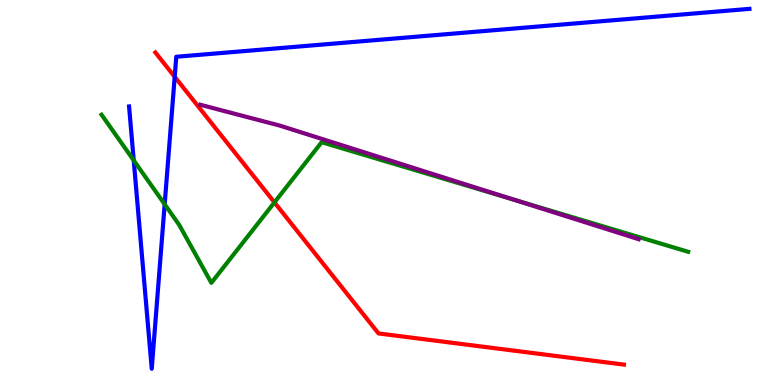[{'lines': ['blue', 'red'], 'intersections': [{'x': 2.25, 'y': 8.01}]}, {'lines': ['green', 'red'], 'intersections': [{'x': 3.54, 'y': 4.74}]}, {'lines': ['purple', 'red'], 'intersections': []}, {'lines': ['blue', 'green'], 'intersections': [{'x': 1.73, 'y': 5.83}, {'x': 2.12, 'y': 4.69}]}, {'lines': ['blue', 'purple'], 'intersections': []}, {'lines': ['green', 'purple'], 'intersections': [{'x': 6.62, 'y': 4.82}]}]